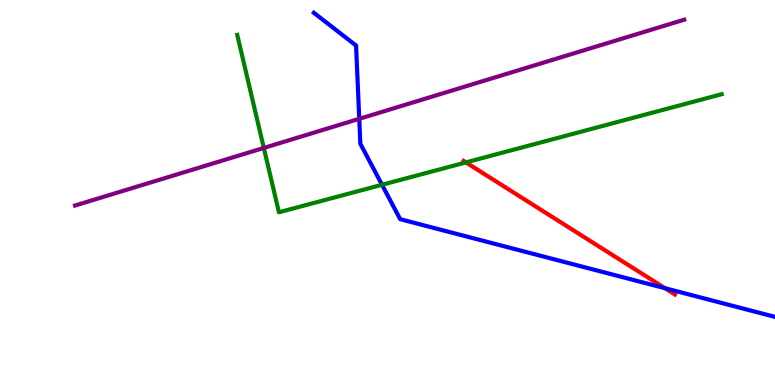[{'lines': ['blue', 'red'], 'intersections': [{'x': 8.58, 'y': 2.51}]}, {'lines': ['green', 'red'], 'intersections': [{'x': 6.01, 'y': 5.78}]}, {'lines': ['purple', 'red'], 'intersections': []}, {'lines': ['blue', 'green'], 'intersections': [{'x': 4.93, 'y': 5.2}]}, {'lines': ['blue', 'purple'], 'intersections': [{'x': 4.64, 'y': 6.91}]}, {'lines': ['green', 'purple'], 'intersections': [{'x': 3.4, 'y': 6.16}]}]